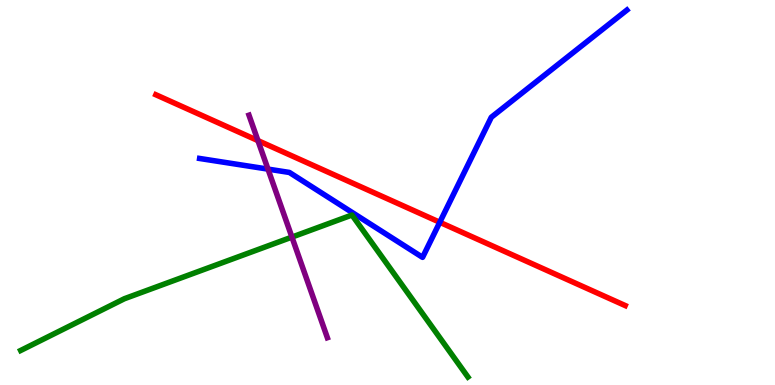[{'lines': ['blue', 'red'], 'intersections': [{'x': 5.67, 'y': 4.23}]}, {'lines': ['green', 'red'], 'intersections': []}, {'lines': ['purple', 'red'], 'intersections': [{'x': 3.33, 'y': 6.35}]}, {'lines': ['blue', 'green'], 'intersections': []}, {'lines': ['blue', 'purple'], 'intersections': [{'x': 3.46, 'y': 5.61}]}, {'lines': ['green', 'purple'], 'intersections': [{'x': 3.77, 'y': 3.84}]}]